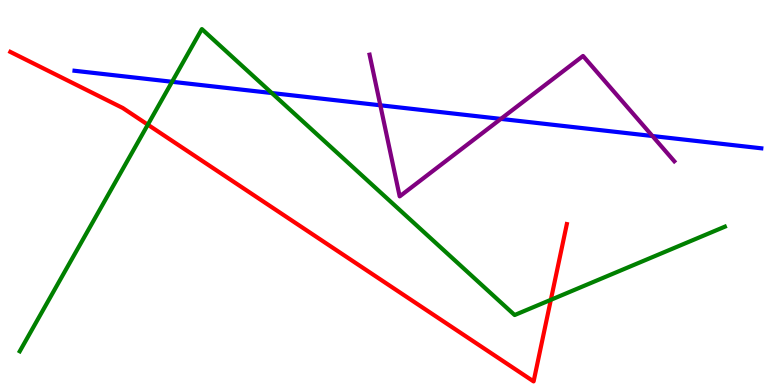[{'lines': ['blue', 'red'], 'intersections': []}, {'lines': ['green', 'red'], 'intersections': [{'x': 1.91, 'y': 6.76}, {'x': 7.11, 'y': 2.21}]}, {'lines': ['purple', 'red'], 'intersections': []}, {'lines': ['blue', 'green'], 'intersections': [{'x': 2.22, 'y': 7.88}, {'x': 3.51, 'y': 7.58}]}, {'lines': ['blue', 'purple'], 'intersections': [{'x': 4.91, 'y': 7.27}, {'x': 6.46, 'y': 6.91}, {'x': 8.42, 'y': 6.47}]}, {'lines': ['green', 'purple'], 'intersections': []}]